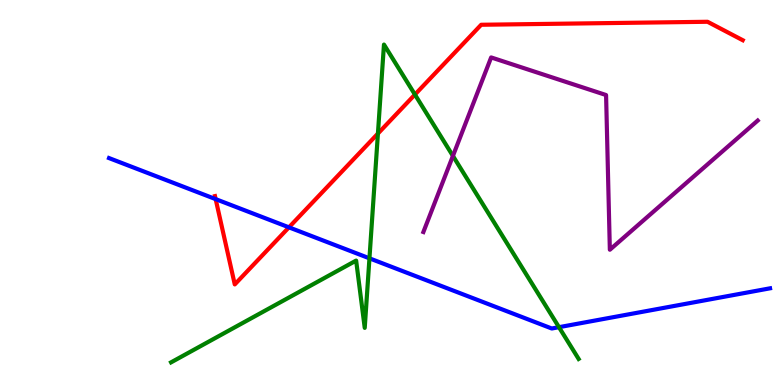[{'lines': ['blue', 'red'], 'intersections': [{'x': 2.78, 'y': 4.83}, {'x': 3.73, 'y': 4.1}]}, {'lines': ['green', 'red'], 'intersections': [{'x': 4.88, 'y': 6.53}, {'x': 5.35, 'y': 7.54}]}, {'lines': ['purple', 'red'], 'intersections': []}, {'lines': ['blue', 'green'], 'intersections': [{'x': 4.77, 'y': 3.29}, {'x': 7.21, 'y': 1.5}]}, {'lines': ['blue', 'purple'], 'intersections': []}, {'lines': ['green', 'purple'], 'intersections': [{'x': 5.84, 'y': 5.95}]}]